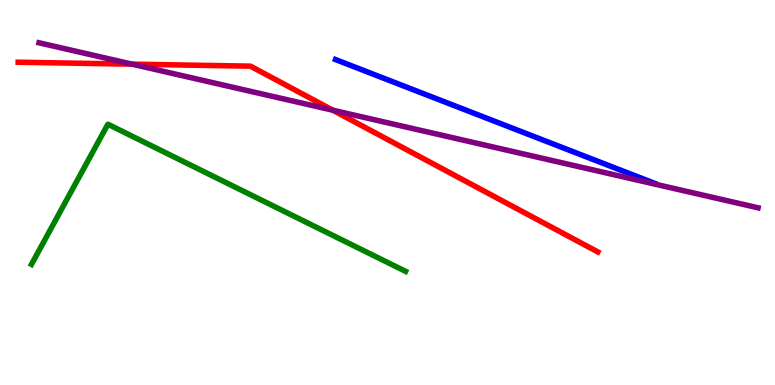[{'lines': ['blue', 'red'], 'intersections': []}, {'lines': ['green', 'red'], 'intersections': []}, {'lines': ['purple', 'red'], 'intersections': [{'x': 1.7, 'y': 8.33}, {'x': 4.29, 'y': 7.14}]}, {'lines': ['blue', 'green'], 'intersections': []}, {'lines': ['blue', 'purple'], 'intersections': []}, {'lines': ['green', 'purple'], 'intersections': []}]